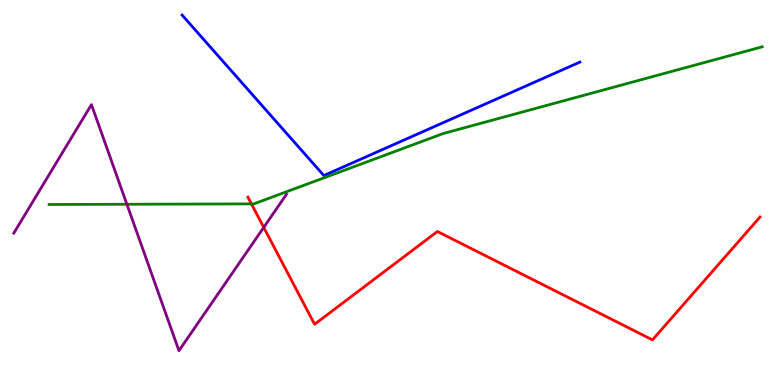[{'lines': ['blue', 'red'], 'intersections': []}, {'lines': ['green', 'red'], 'intersections': [{'x': 3.24, 'y': 4.7}]}, {'lines': ['purple', 'red'], 'intersections': [{'x': 3.4, 'y': 4.09}]}, {'lines': ['blue', 'green'], 'intersections': []}, {'lines': ['blue', 'purple'], 'intersections': []}, {'lines': ['green', 'purple'], 'intersections': [{'x': 1.64, 'y': 4.69}]}]